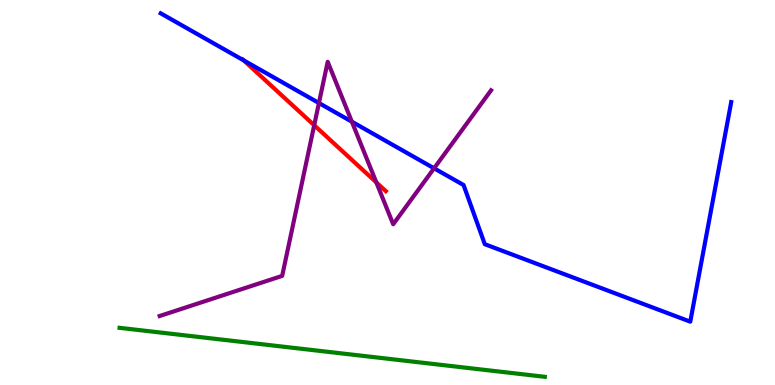[{'lines': ['blue', 'red'], 'intersections': [{'x': 3.14, 'y': 8.43}]}, {'lines': ['green', 'red'], 'intersections': []}, {'lines': ['purple', 'red'], 'intersections': [{'x': 4.05, 'y': 6.75}, {'x': 4.86, 'y': 5.26}]}, {'lines': ['blue', 'green'], 'intersections': []}, {'lines': ['blue', 'purple'], 'intersections': [{'x': 4.12, 'y': 7.32}, {'x': 4.54, 'y': 6.84}, {'x': 5.6, 'y': 5.63}]}, {'lines': ['green', 'purple'], 'intersections': []}]